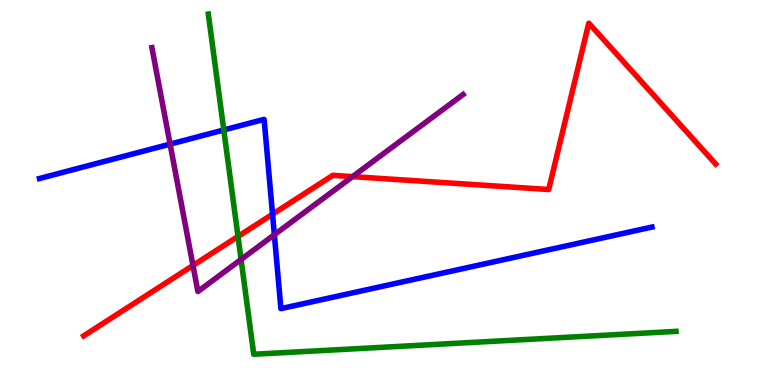[{'lines': ['blue', 'red'], 'intersections': [{'x': 3.52, 'y': 4.44}]}, {'lines': ['green', 'red'], 'intersections': [{'x': 3.07, 'y': 3.86}]}, {'lines': ['purple', 'red'], 'intersections': [{'x': 2.49, 'y': 3.1}, {'x': 4.55, 'y': 5.41}]}, {'lines': ['blue', 'green'], 'intersections': [{'x': 2.89, 'y': 6.62}]}, {'lines': ['blue', 'purple'], 'intersections': [{'x': 2.19, 'y': 6.26}, {'x': 3.54, 'y': 3.9}]}, {'lines': ['green', 'purple'], 'intersections': [{'x': 3.11, 'y': 3.26}]}]